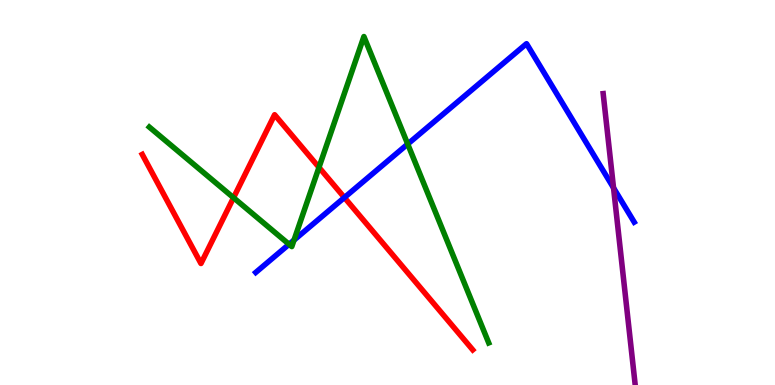[{'lines': ['blue', 'red'], 'intersections': [{'x': 4.44, 'y': 4.87}]}, {'lines': ['green', 'red'], 'intersections': [{'x': 3.01, 'y': 4.86}, {'x': 4.12, 'y': 5.65}]}, {'lines': ['purple', 'red'], 'intersections': []}, {'lines': ['blue', 'green'], 'intersections': [{'x': 3.73, 'y': 3.65}, {'x': 3.79, 'y': 3.76}, {'x': 5.26, 'y': 6.26}]}, {'lines': ['blue', 'purple'], 'intersections': [{'x': 7.92, 'y': 5.12}]}, {'lines': ['green', 'purple'], 'intersections': []}]